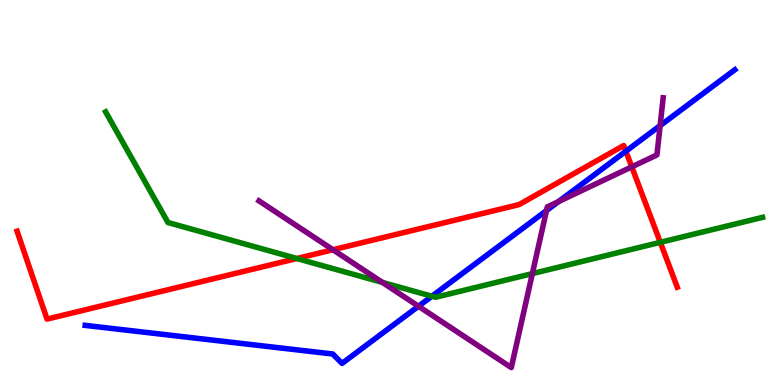[{'lines': ['blue', 'red'], 'intersections': [{'x': 8.08, 'y': 6.07}]}, {'lines': ['green', 'red'], 'intersections': [{'x': 3.83, 'y': 3.29}, {'x': 8.52, 'y': 3.71}]}, {'lines': ['purple', 'red'], 'intersections': [{'x': 4.3, 'y': 3.51}, {'x': 8.15, 'y': 5.67}]}, {'lines': ['blue', 'green'], 'intersections': [{'x': 5.57, 'y': 2.31}]}, {'lines': ['blue', 'purple'], 'intersections': [{'x': 5.4, 'y': 2.05}, {'x': 7.05, 'y': 4.53}, {'x': 7.21, 'y': 4.76}, {'x': 8.52, 'y': 6.74}]}, {'lines': ['green', 'purple'], 'intersections': [{'x': 4.93, 'y': 2.66}, {'x': 6.87, 'y': 2.89}]}]